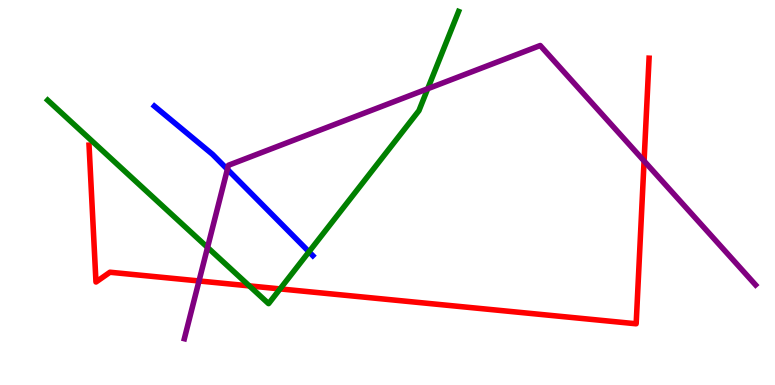[{'lines': ['blue', 'red'], 'intersections': []}, {'lines': ['green', 'red'], 'intersections': [{'x': 3.22, 'y': 2.57}, {'x': 3.61, 'y': 2.5}]}, {'lines': ['purple', 'red'], 'intersections': [{'x': 2.57, 'y': 2.7}, {'x': 8.31, 'y': 5.82}]}, {'lines': ['blue', 'green'], 'intersections': [{'x': 3.99, 'y': 3.46}]}, {'lines': ['blue', 'purple'], 'intersections': [{'x': 2.93, 'y': 5.6}]}, {'lines': ['green', 'purple'], 'intersections': [{'x': 2.68, 'y': 3.57}, {'x': 5.52, 'y': 7.7}]}]